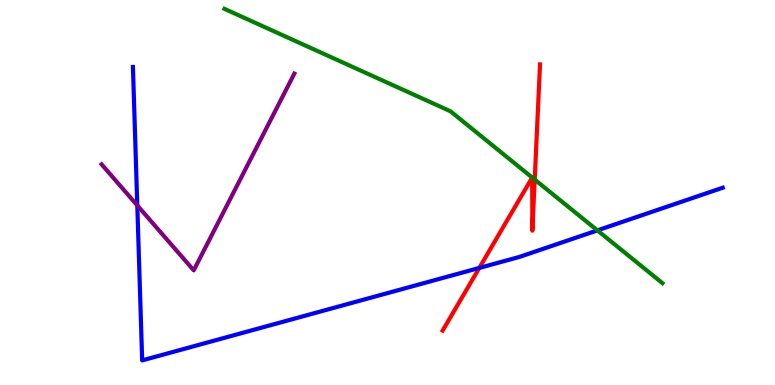[{'lines': ['blue', 'red'], 'intersections': [{'x': 6.18, 'y': 3.04}]}, {'lines': ['green', 'red'], 'intersections': [{'x': 6.9, 'y': 5.34}]}, {'lines': ['purple', 'red'], 'intersections': []}, {'lines': ['blue', 'green'], 'intersections': [{'x': 7.71, 'y': 4.02}]}, {'lines': ['blue', 'purple'], 'intersections': [{'x': 1.77, 'y': 4.66}]}, {'lines': ['green', 'purple'], 'intersections': []}]